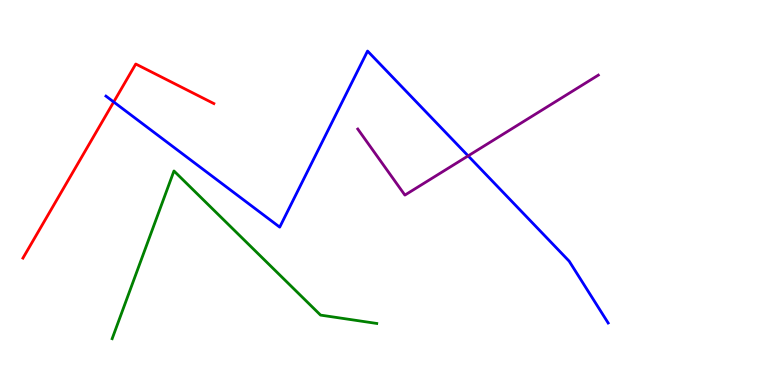[{'lines': ['blue', 'red'], 'intersections': [{'x': 1.47, 'y': 7.35}]}, {'lines': ['green', 'red'], 'intersections': []}, {'lines': ['purple', 'red'], 'intersections': []}, {'lines': ['blue', 'green'], 'intersections': []}, {'lines': ['blue', 'purple'], 'intersections': [{'x': 6.04, 'y': 5.95}]}, {'lines': ['green', 'purple'], 'intersections': []}]